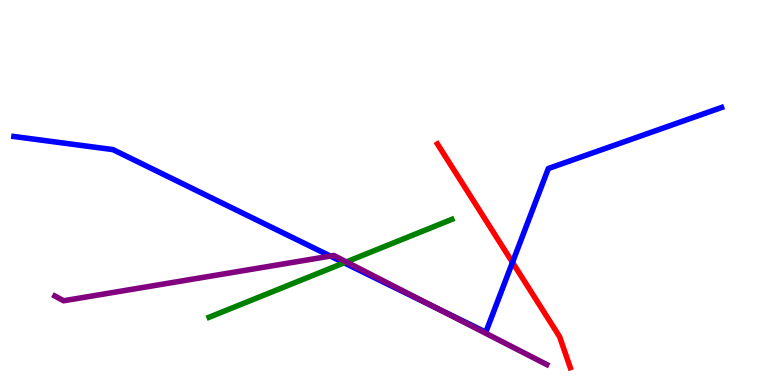[{'lines': ['blue', 'red'], 'intersections': [{'x': 6.61, 'y': 3.19}]}, {'lines': ['green', 'red'], 'intersections': []}, {'lines': ['purple', 'red'], 'intersections': []}, {'lines': ['blue', 'green'], 'intersections': [{'x': 4.44, 'y': 3.17}]}, {'lines': ['blue', 'purple'], 'intersections': [{'x': 4.26, 'y': 3.35}, {'x': 5.61, 'y': 2.03}]}, {'lines': ['green', 'purple'], 'intersections': [{'x': 4.47, 'y': 3.2}]}]